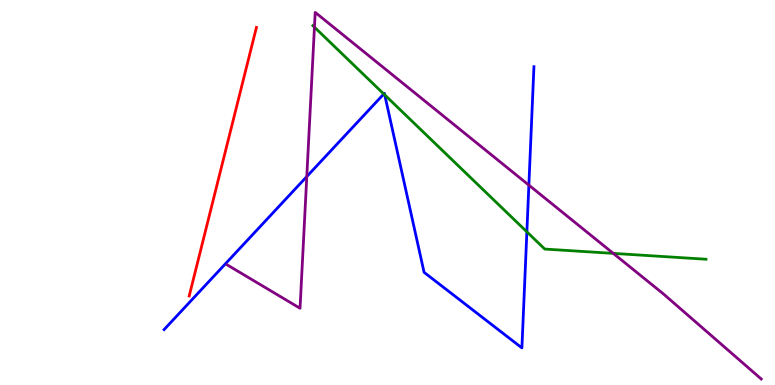[{'lines': ['blue', 'red'], 'intersections': []}, {'lines': ['green', 'red'], 'intersections': []}, {'lines': ['purple', 'red'], 'intersections': []}, {'lines': ['blue', 'green'], 'intersections': [{'x': 4.95, 'y': 7.56}, {'x': 4.96, 'y': 7.54}, {'x': 6.8, 'y': 3.98}]}, {'lines': ['blue', 'purple'], 'intersections': [{'x': 3.96, 'y': 5.41}, {'x': 6.82, 'y': 5.19}]}, {'lines': ['green', 'purple'], 'intersections': [{'x': 4.06, 'y': 9.29}, {'x': 7.91, 'y': 3.42}]}]